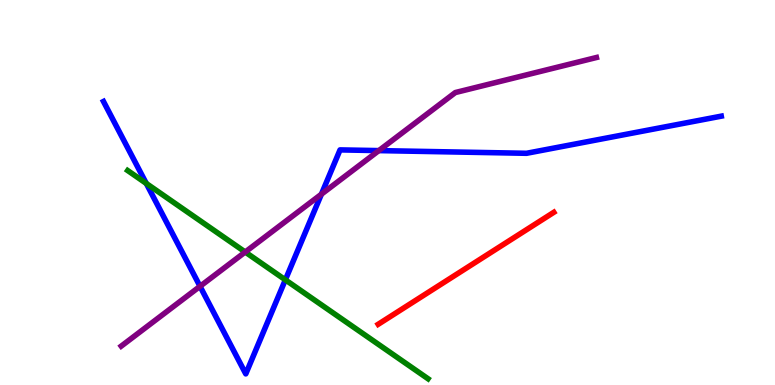[{'lines': ['blue', 'red'], 'intersections': []}, {'lines': ['green', 'red'], 'intersections': []}, {'lines': ['purple', 'red'], 'intersections': []}, {'lines': ['blue', 'green'], 'intersections': [{'x': 1.89, 'y': 5.24}, {'x': 3.68, 'y': 2.73}]}, {'lines': ['blue', 'purple'], 'intersections': [{'x': 2.58, 'y': 2.56}, {'x': 4.15, 'y': 4.96}, {'x': 4.89, 'y': 6.09}]}, {'lines': ['green', 'purple'], 'intersections': [{'x': 3.16, 'y': 3.45}]}]